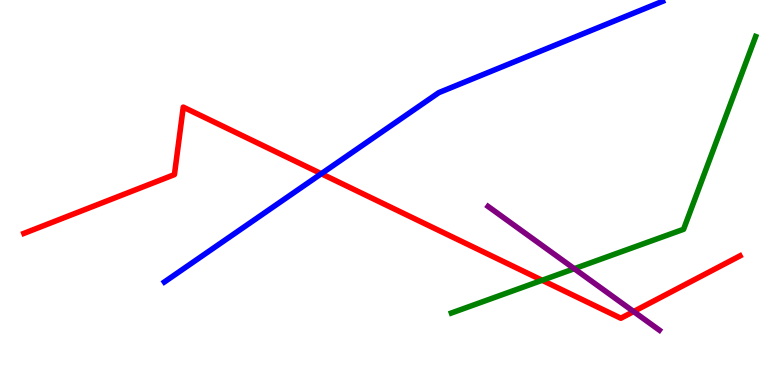[{'lines': ['blue', 'red'], 'intersections': [{'x': 4.15, 'y': 5.49}]}, {'lines': ['green', 'red'], 'intersections': [{'x': 7.0, 'y': 2.72}]}, {'lines': ['purple', 'red'], 'intersections': [{'x': 8.18, 'y': 1.91}]}, {'lines': ['blue', 'green'], 'intersections': []}, {'lines': ['blue', 'purple'], 'intersections': []}, {'lines': ['green', 'purple'], 'intersections': [{'x': 7.41, 'y': 3.02}]}]